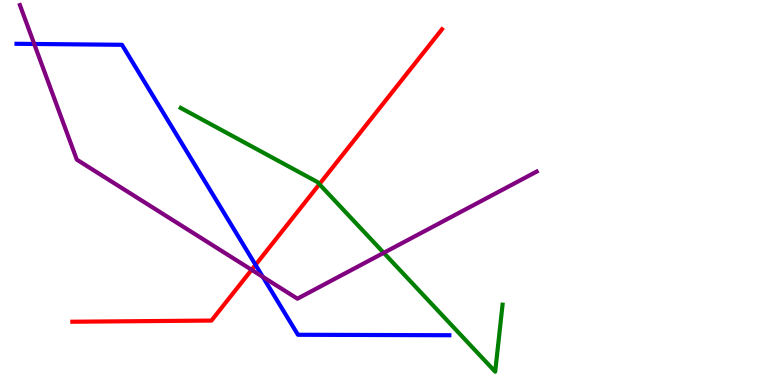[{'lines': ['blue', 'red'], 'intersections': [{'x': 3.3, 'y': 3.12}]}, {'lines': ['green', 'red'], 'intersections': [{'x': 4.12, 'y': 5.22}]}, {'lines': ['purple', 'red'], 'intersections': [{'x': 3.25, 'y': 2.99}]}, {'lines': ['blue', 'green'], 'intersections': []}, {'lines': ['blue', 'purple'], 'intersections': [{'x': 0.442, 'y': 8.86}, {'x': 3.39, 'y': 2.81}]}, {'lines': ['green', 'purple'], 'intersections': [{'x': 4.95, 'y': 3.43}]}]